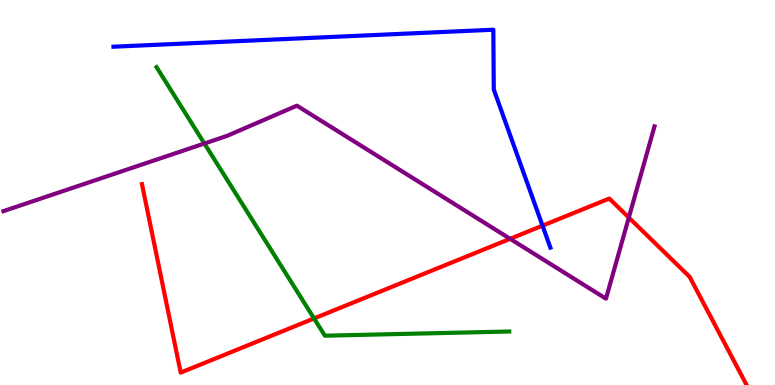[{'lines': ['blue', 'red'], 'intersections': [{'x': 7.0, 'y': 4.14}]}, {'lines': ['green', 'red'], 'intersections': [{'x': 4.05, 'y': 1.73}]}, {'lines': ['purple', 'red'], 'intersections': [{'x': 6.58, 'y': 3.8}, {'x': 8.11, 'y': 4.35}]}, {'lines': ['blue', 'green'], 'intersections': []}, {'lines': ['blue', 'purple'], 'intersections': []}, {'lines': ['green', 'purple'], 'intersections': [{'x': 2.64, 'y': 6.27}]}]